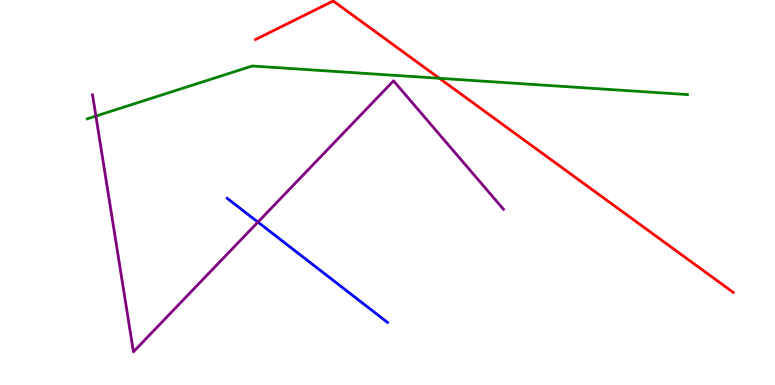[{'lines': ['blue', 'red'], 'intersections': []}, {'lines': ['green', 'red'], 'intersections': [{'x': 5.67, 'y': 7.97}]}, {'lines': ['purple', 'red'], 'intersections': []}, {'lines': ['blue', 'green'], 'intersections': []}, {'lines': ['blue', 'purple'], 'intersections': [{'x': 3.33, 'y': 4.23}]}, {'lines': ['green', 'purple'], 'intersections': [{'x': 1.24, 'y': 6.99}]}]